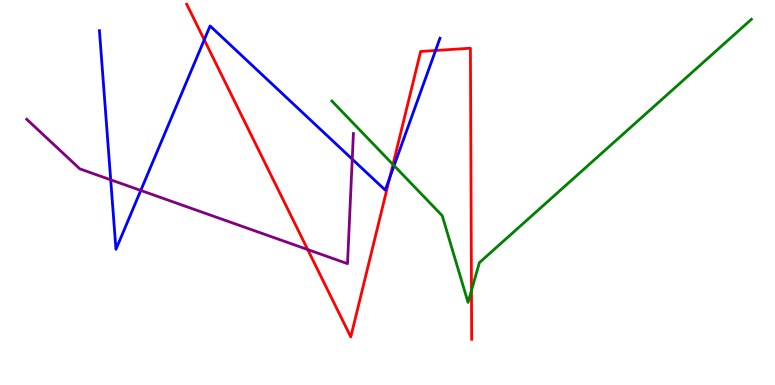[{'lines': ['blue', 'red'], 'intersections': [{'x': 2.64, 'y': 8.97}, {'x': 5.03, 'y': 5.39}, {'x': 5.62, 'y': 8.69}]}, {'lines': ['green', 'red'], 'intersections': [{'x': 5.07, 'y': 5.73}, {'x': 6.08, 'y': 2.46}]}, {'lines': ['purple', 'red'], 'intersections': [{'x': 3.97, 'y': 3.52}]}, {'lines': ['blue', 'green'], 'intersections': [{'x': 5.08, 'y': 5.7}]}, {'lines': ['blue', 'purple'], 'intersections': [{'x': 1.43, 'y': 5.33}, {'x': 1.82, 'y': 5.05}, {'x': 4.55, 'y': 5.87}]}, {'lines': ['green', 'purple'], 'intersections': []}]